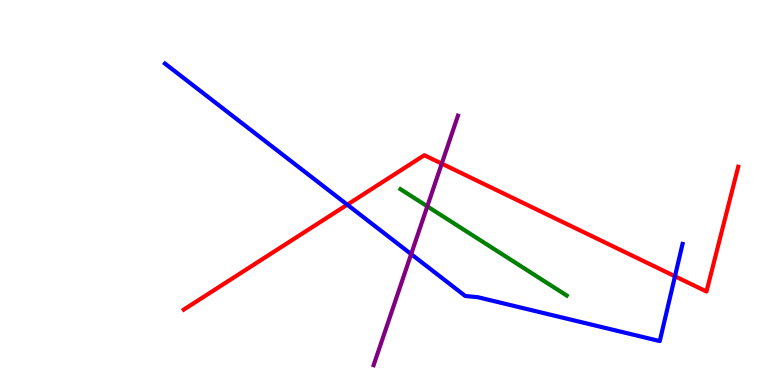[{'lines': ['blue', 'red'], 'intersections': [{'x': 4.48, 'y': 4.68}, {'x': 8.71, 'y': 2.82}]}, {'lines': ['green', 'red'], 'intersections': []}, {'lines': ['purple', 'red'], 'intersections': [{'x': 5.7, 'y': 5.75}]}, {'lines': ['blue', 'green'], 'intersections': []}, {'lines': ['blue', 'purple'], 'intersections': [{'x': 5.31, 'y': 3.4}]}, {'lines': ['green', 'purple'], 'intersections': [{'x': 5.51, 'y': 4.64}]}]